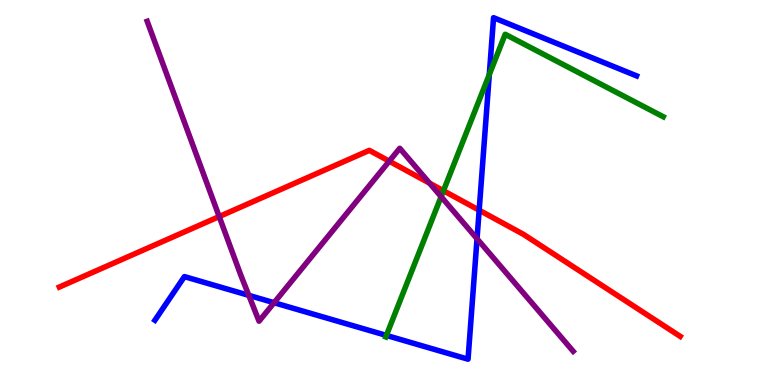[{'lines': ['blue', 'red'], 'intersections': [{'x': 6.18, 'y': 4.54}]}, {'lines': ['green', 'red'], 'intersections': [{'x': 5.72, 'y': 5.05}]}, {'lines': ['purple', 'red'], 'intersections': [{'x': 2.83, 'y': 4.38}, {'x': 5.02, 'y': 5.81}, {'x': 5.54, 'y': 5.24}]}, {'lines': ['blue', 'green'], 'intersections': [{'x': 4.99, 'y': 1.29}, {'x': 6.31, 'y': 8.06}]}, {'lines': ['blue', 'purple'], 'intersections': [{'x': 3.21, 'y': 2.33}, {'x': 3.54, 'y': 2.14}, {'x': 6.16, 'y': 3.8}]}, {'lines': ['green', 'purple'], 'intersections': [{'x': 5.69, 'y': 4.89}]}]